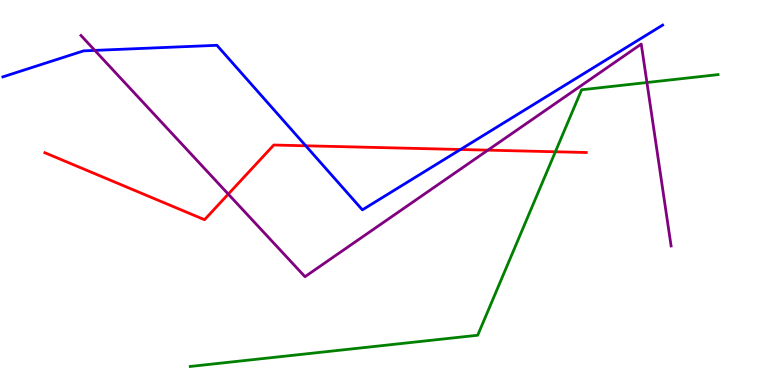[{'lines': ['blue', 'red'], 'intersections': [{'x': 3.95, 'y': 6.21}, {'x': 5.94, 'y': 6.12}]}, {'lines': ['green', 'red'], 'intersections': [{'x': 7.17, 'y': 6.06}]}, {'lines': ['purple', 'red'], 'intersections': [{'x': 2.95, 'y': 4.96}, {'x': 6.3, 'y': 6.1}]}, {'lines': ['blue', 'green'], 'intersections': []}, {'lines': ['blue', 'purple'], 'intersections': [{'x': 1.22, 'y': 8.69}]}, {'lines': ['green', 'purple'], 'intersections': [{'x': 8.35, 'y': 7.86}]}]